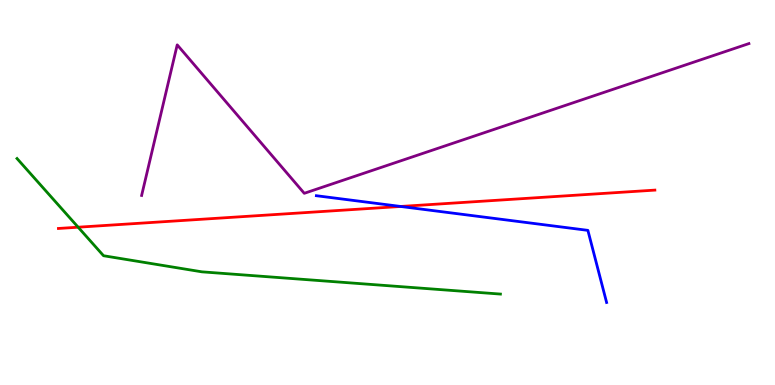[{'lines': ['blue', 'red'], 'intersections': [{'x': 5.17, 'y': 4.64}]}, {'lines': ['green', 'red'], 'intersections': [{'x': 1.01, 'y': 4.1}]}, {'lines': ['purple', 'red'], 'intersections': []}, {'lines': ['blue', 'green'], 'intersections': []}, {'lines': ['blue', 'purple'], 'intersections': []}, {'lines': ['green', 'purple'], 'intersections': []}]